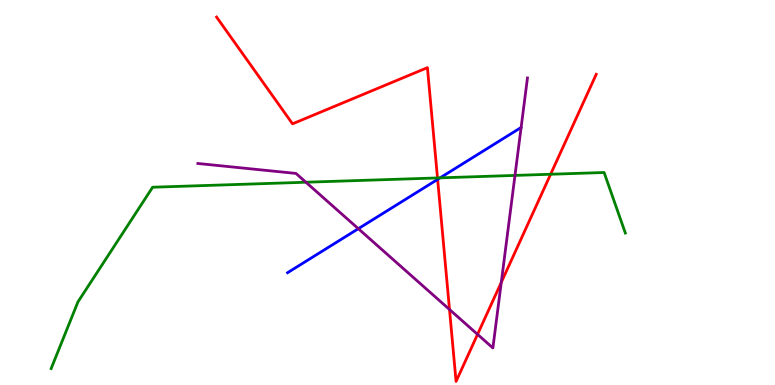[{'lines': ['blue', 'red'], 'intersections': [{'x': 5.65, 'y': 5.34}]}, {'lines': ['green', 'red'], 'intersections': [{'x': 5.65, 'y': 5.38}, {'x': 7.1, 'y': 5.47}]}, {'lines': ['purple', 'red'], 'intersections': [{'x': 5.8, 'y': 1.96}, {'x': 6.16, 'y': 1.32}, {'x': 6.47, 'y': 2.67}]}, {'lines': ['blue', 'green'], 'intersections': [{'x': 5.68, 'y': 5.38}]}, {'lines': ['blue', 'purple'], 'intersections': [{'x': 4.62, 'y': 4.06}]}, {'lines': ['green', 'purple'], 'intersections': [{'x': 3.95, 'y': 5.27}, {'x': 6.64, 'y': 5.44}]}]